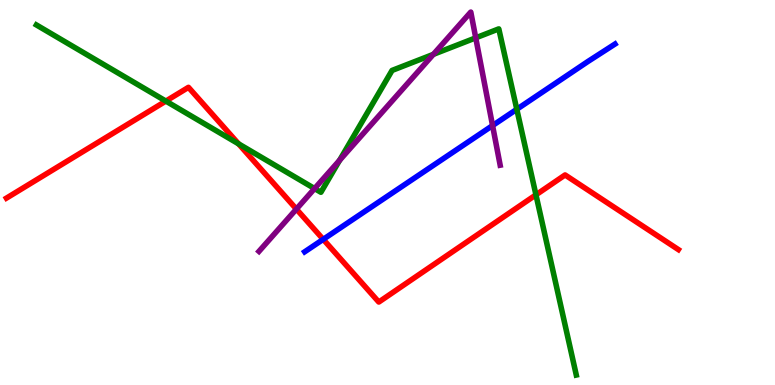[{'lines': ['blue', 'red'], 'intersections': [{'x': 4.17, 'y': 3.78}]}, {'lines': ['green', 'red'], 'intersections': [{'x': 2.14, 'y': 7.37}, {'x': 3.08, 'y': 6.26}, {'x': 6.92, 'y': 4.94}]}, {'lines': ['purple', 'red'], 'intersections': [{'x': 3.82, 'y': 4.57}]}, {'lines': ['blue', 'green'], 'intersections': [{'x': 6.67, 'y': 7.16}]}, {'lines': ['blue', 'purple'], 'intersections': [{'x': 6.36, 'y': 6.74}]}, {'lines': ['green', 'purple'], 'intersections': [{'x': 4.06, 'y': 5.1}, {'x': 4.38, 'y': 5.84}, {'x': 5.59, 'y': 8.59}, {'x': 6.14, 'y': 9.02}]}]